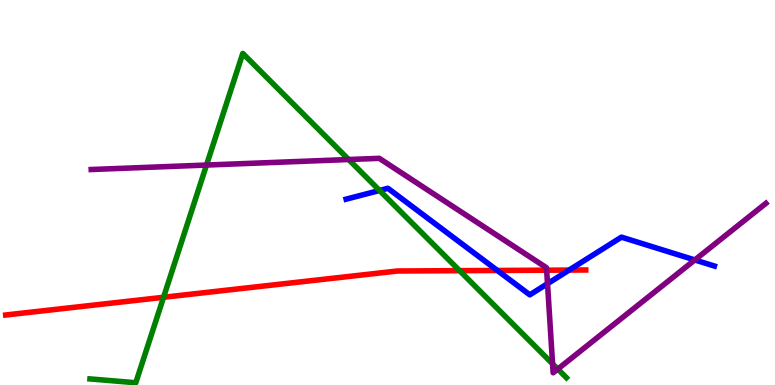[{'lines': ['blue', 'red'], 'intersections': [{'x': 6.42, 'y': 2.98}, {'x': 7.34, 'y': 2.99}]}, {'lines': ['green', 'red'], 'intersections': [{'x': 2.11, 'y': 2.28}, {'x': 5.93, 'y': 2.97}]}, {'lines': ['purple', 'red'], 'intersections': [{'x': 7.05, 'y': 2.98}]}, {'lines': ['blue', 'green'], 'intersections': [{'x': 4.9, 'y': 5.05}]}, {'lines': ['blue', 'purple'], 'intersections': [{'x': 7.06, 'y': 2.63}, {'x': 8.97, 'y': 3.25}]}, {'lines': ['green', 'purple'], 'intersections': [{'x': 2.66, 'y': 5.71}, {'x': 4.5, 'y': 5.86}, {'x': 7.13, 'y': 0.55}, {'x': 7.2, 'y': 0.414}]}]